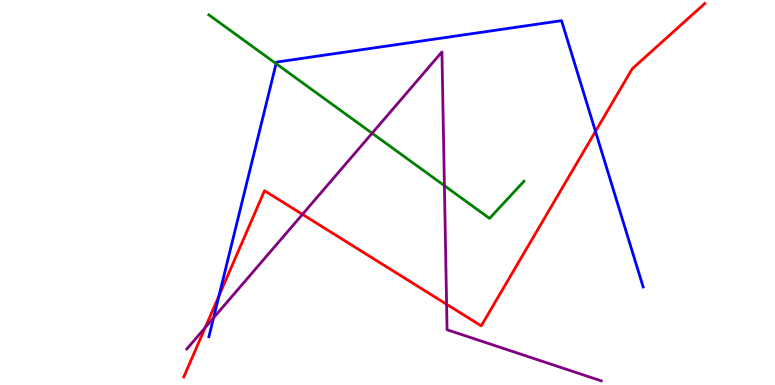[{'lines': ['blue', 'red'], 'intersections': [{'x': 2.83, 'y': 2.32}, {'x': 7.68, 'y': 6.59}]}, {'lines': ['green', 'red'], 'intersections': []}, {'lines': ['purple', 'red'], 'intersections': [{'x': 2.65, 'y': 1.49}, {'x': 3.9, 'y': 4.43}, {'x': 5.76, 'y': 2.1}]}, {'lines': ['blue', 'green'], 'intersections': [{'x': 3.56, 'y': 8.35}]}, {'lines': ['blue', 'purple'], 'intersections': [{'x': 2.76, 'y': 1.74}]}, {'lines': ['green', 'purple'], 'intersections': [{'x': 4.8, 'y': 6.54}, {'x': 5.73, 'y': 5.18}]}]